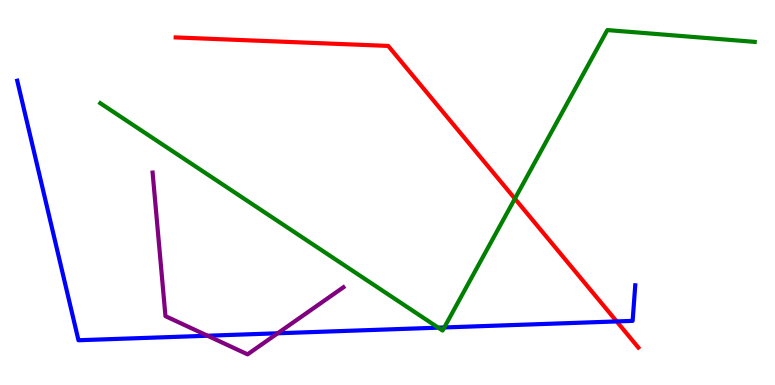[{'lines': ['blue', 'red'], 'intersections': [{'x': 7.96, 'y': 1.65}]}, {'lines': ['green', 'red'], 'intersections': [{'x': 6.64, 'y': 4.84}]}, {'lines': ['purple', 'red'], 'intersections': []}, {'lines': ['blue', 'green'], 'intersections': [{'x': 5.65, 'y': 1.49}, {'x': 5.73, 'y': 1.49}]}, {'lines': ['blue', 'purple'], 'intersections': [{'x': 2.68, 'y': 1.28}, {'x': 3.58, 'y': 1.34}]}, {'lines': ['green', 'purple'], 'intersections': []}]